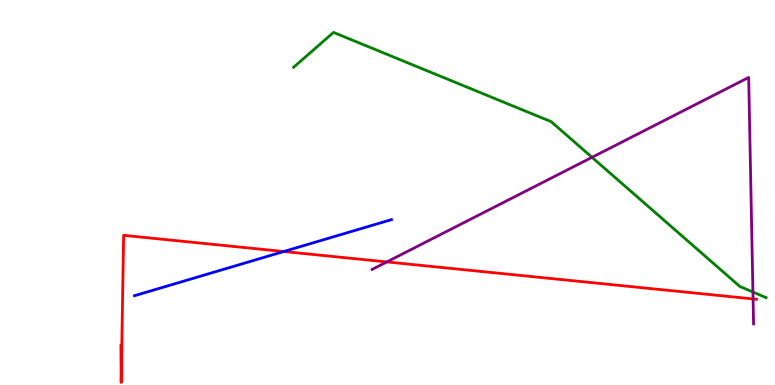[{'lines': ['blue', 'red'], 'intersections': [{'x': 3.66, 'y': 3.47}]}, {'lines': ['green', 'red'], 'intersections': []}, {'lines': ['purple', 'red'], 'intersections': [{'x': 4.99, 'y': 3.2}, {'x': 9.72, 'y': 2.24}]}, {'lines': ['blue', 'green'], 'intersections': []}, {'lines': ['blue', 'purple'], 'intersections': []}, {'lines': ['green', 'purple'], 'intersections': [{'x': 7.64, 'y': 5.91}, {'x': 9.72, 'y': 2.41}]}]